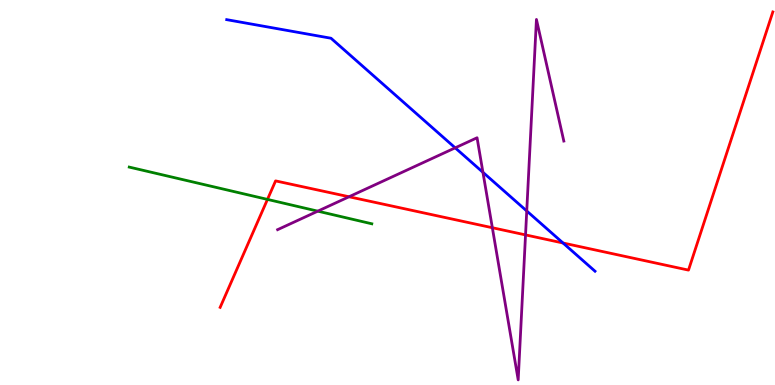[{'lines': ['blue', 'red'], 'intersections': [{'x': 7.27, 'y': 3.69}]}, {'lines': ['green', 'red'], 'intersections': [{'x': 3.45, 'y': 4.82}]}, {'lines': ['purple', 'red'], 'intersections': [{'x': 4.5, 'y': 4.89}, {'x': 6.35, 'y': 4.08}, {'x': 6.78, 'y': 3.9}]}, {'lines': ['blue', 'green'], 'intersections': []}, {'lines': ['blue', 'purple'], 'intersections': [{'x': 5.87, 'y': 6.16}, {'x': 6.23, 'y': 5.52}, {'x': 6.8, 'y': 4.52}]}, {'lines': ['green', 'purple'], 'intersections': [{'x': 4.1, 'y': 4.52}]}]